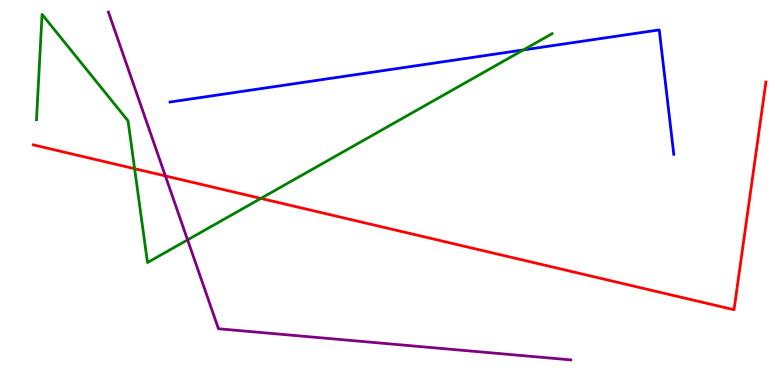[{'lines': ['blue', 'red'], 'intersections': []}, {'lines': ['green', 'red'], 'intersections': [{'x': 1.74, 'y': 5.62}, {'x': 3.37, 'y': 4.85}]}, {'lines': ['purple', 'red'], 'intersections': [{'x': 2.13, 'y': 5.43}]}, {'lines': ['blue', 'green'], 'intersections': [{'x': 6.75, 'y': 8.7}]}, {'lines': ['blue', 'purple'], 'intersections': []}, {'lines': ['green', 'purple'], 'intersections': [{'x': 2.42, 'y': 3.77}]}]